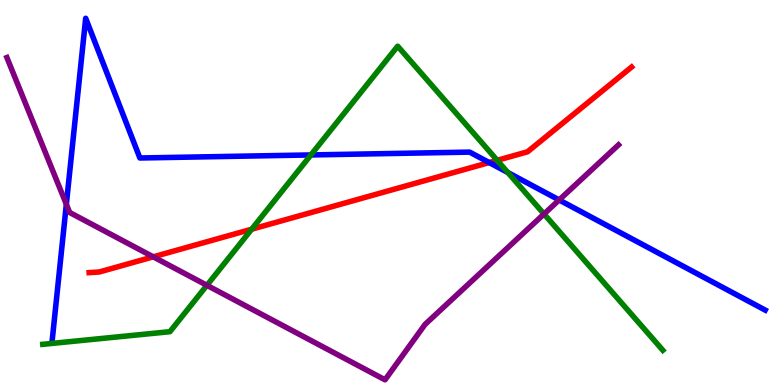[{'lines': ['blue', 'red'], 'intersections': [{'x': 6.31, 'y': 5.78}]}, {'lines': ['green', 'red'], 'intersections': [{'x': 3.25, 'y': 4.05}, {'x': 6.42, 'y': 5.84}]}, {'lines': ['purple', 'red'], 'intersections': [{'x': 1.98, 'y': 3.33}]}, {'lines': ['blue', 'green'], 'intersections': [{'x': 4.01, 'y': 5.98}, {'x': 6.55, 'y': 5.52}]}, {'lines': ['blue', 'purple'], 'intersections': [{'x': 0.856, 'y': 4.69}, {'x': 7.21, 'y': 4.81}]}, {'lines': ['green', 'purple'], 'intersections': [{'x': 2.67, 'y': 2.59}, {'x': 7.02, 'y': 4.44}]}]